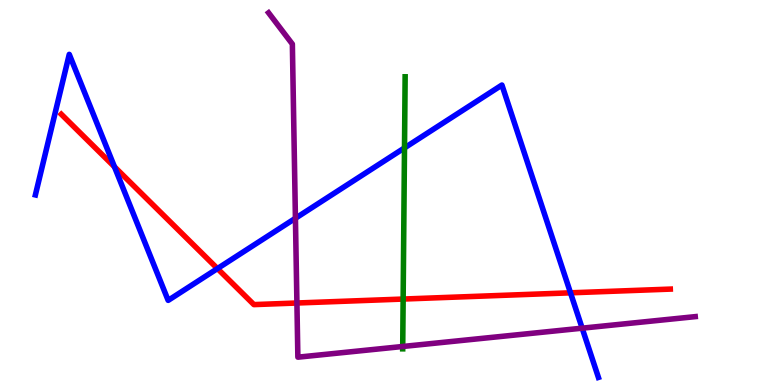[{'lines': ['blue', 'red'], 'intersections': [{'x': 1.48, 'y': 5.67}, {'x': 2.81, 'y': 3.02}, {'x': 7.36, 'y': 2.39}]}, {'lines': ['green', 'red'], 'intersections': [{'x': 5.2, 'y': 2.23}]}, {'lines': ['purple', 'red'], 'intersections': [{'x': 3.83, 'y': 2.13}]}, {'lines': ['blue', 'green'], 'intersections': [{'x': 5.22, 'y': 6.16}]}, {'lines': ['blue', 'purple'], 'intersections': [{'x': 3.81, 'y': 4.33}, {'x': 7.51, 'y': 1.48}]}, {'lines': ['green', 'purple'], 'intersections': [{'x': 5.2, 'y': 1.0}]}]